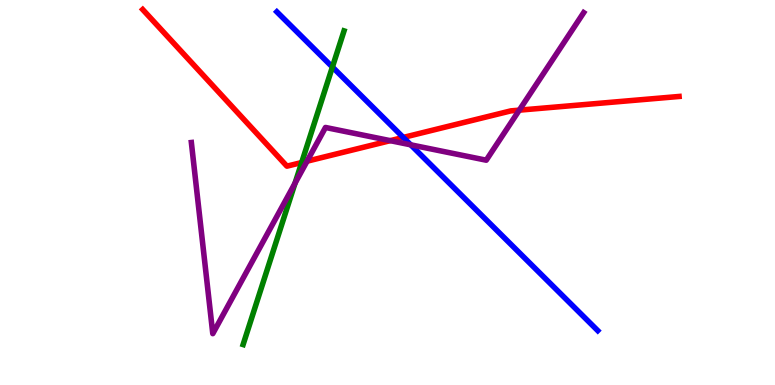[{'lines': ['blue', 'red'], 'intersections': [{'x': 5.2, 'y': 6.43}]}, {'lines': ['green', 'red'], 'intersections': [{'x': 3.89, 'y': 5.78}]}, {'lines': ['purple', 'red'], 'intersections': [{'x': 3.96, 'y': 5.81}, {'x': 5.04, 'y': 6.35}, {'x': 6.7, 'y': 7.14}]}, {'lines': ['blue', 'green'], 'intersections': [{'x': 4.29, 'y': 8.26}]}, {'lines': ['blue', 'purple'], 'intersections': [{'x': 5.3, 'y': 6.24}]}, {'lines': ['green', 'purple'], 'intersections': [{'x': 3.81, 'y': 5.24}]}]